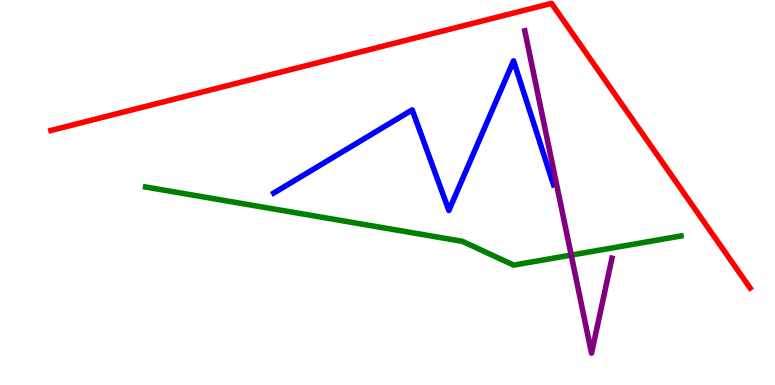[{'lines': ['blue', 'red'], 'intersections': []}, {'lines': ['green', 'red'], 'intersections': []}, {'lines': ['purple', 'red'], 'intersections': []}, {'lines': ['blue', 'green'], 'intersections': []}, {'lines': ['blue', 'purple'], 'intersections': []}, {'lines': ['green', 'purple'], 'intersections': [{'x': 7.37, 'y': 3.37}]}]